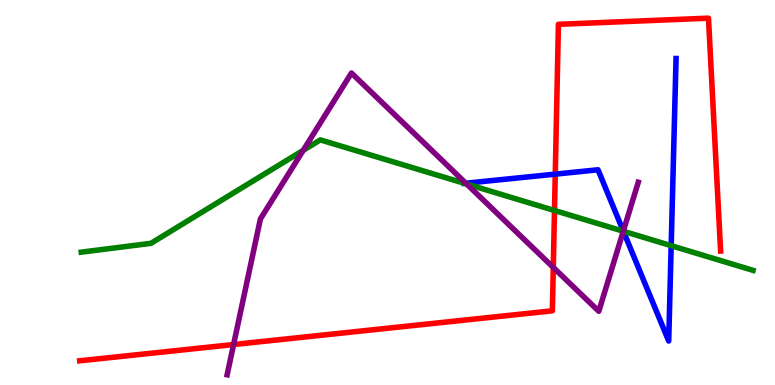[{'lines': ['blue', 'red'], 'intersections': [{'x': 7.16, 'y': 5.48}]}, {'lines': ['green', 'red'], 'intersections': [{'x': 7.15, 'y': 4.53}]}, {'lines': ['purple', 'red'], 'intersections': [{'x': 3.01, 'y': 1.05}, {'x': 7.14, 'y': 3.05}]}, {'lines': ['blue', 'green'], 'intersections': [{'x': 5.99, 'y': 5.24}, {'x': 8.04, 'y': 3.99}, {'x': 8.66, 'y': 3.62}]}, {'lines': ['blue', 'purple'], 'intersections': [{'x': 6.01, 'y': 5.24}, {'x': 8.04, 'y': 4.0}]}, {'lines': ['green', 'purple'], 'intersections': [{'x': 3.91, 'y': 6.1}, {'x': 6.02, 'y': 5.22}, {'x': 8.04, 'y': 3.99}]}]